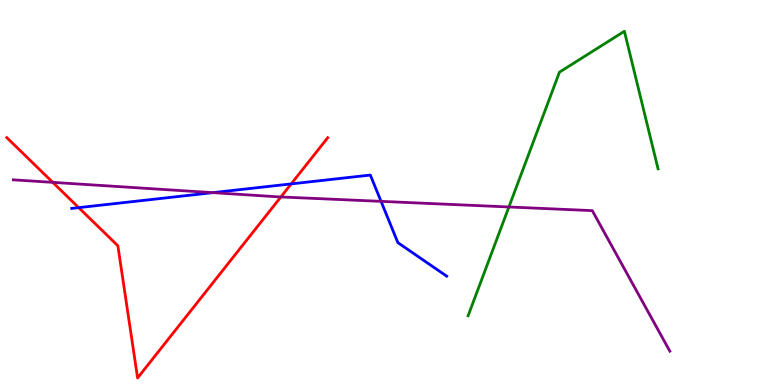[{'lines': ['blue', 'red'], 'intersections': [{'x': 1.02, 'y': 4.61}, {'x': 3.76, 'y': 5.22}]}, {'lines': ['green', 'red'], 'intersections': []}, {'lines': ['purple', 'red'], 'intersections': [{'x': 0.681, 'y': 5.26}, {'x': 3.62, 'y': 4.88}]}, {'lines': ['blue', 'green'], 'intersections': []}, {'lines': ['blue', 'purple'], 'intersections': [{'x': 2.75, 'y': 5.0}, {'x': 4.92, 'y': 4.77}]}, {'lines': ['green', 'purple'], 'intersections': [{'x': 6.57, 'y': 4.62}]}]